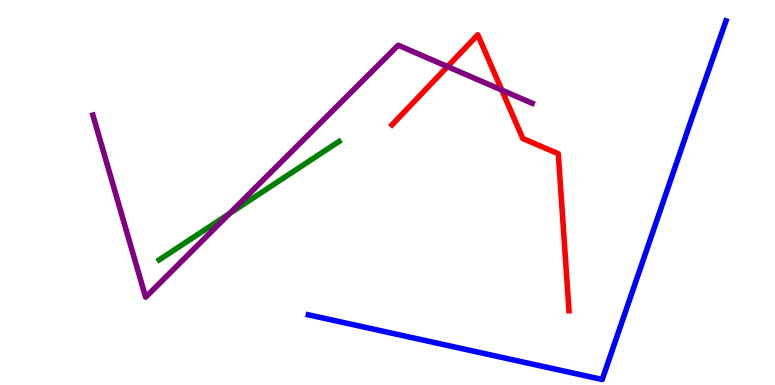[{'lines': ['blue', 'red'], 'intersections': []}, {'lines': ['green', 'red'], 'intersections': []}, {'lines': ['purple', 'red'], 'intersections': [{'x': 5.77, 'y': 8.27}, {'x': 6.47, 'y': 7.66}]}, {'lines': ['blue', 'green'], 'intersections': []}, {'lines': ['blue', 'purple'], 'intersections': []}, {'lines': ['green', 'purple'], 'intersections': [{'x': 2.96, 'y': 4.45}]}]